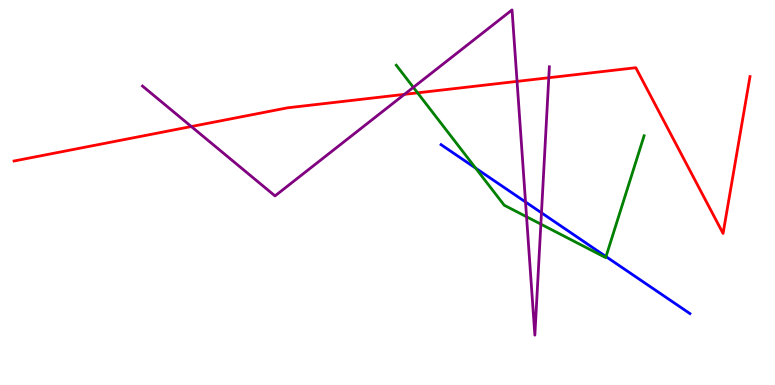[{'lines': ['blue', 'red'], 'intersections': []}, {'lines': ['green', 'red'], 'intersections': [{'x': 5.39, 'y': 7.59}]}, {'lines': ['purple', 'red'], 'intersections': [{'x': 2.47, 'y': 6.71}, {'x': 5.22, 'y': 7.55}, {'x': 6.67, 'y': 7.89}, {'x': 7.08, 'y': 7.98}]}, {'lines': ['blue', 'green'], 'intersections': [{'x': 6.14, 'y': 5.63}, {'x': 7.82, 'y': 3.33}]}, {'lines': ['blue', 'purple'], 'intersections': [{'x': 6.78, 'y': 4.75}, {'x': 6.99, 'y': 4.47}]}, {'lines': ['green', 'purple'], 'intersections': [{'x': 5.33, 'y': 7.73}, {'x': 6.79, 'y': 4.37}, {'x': 6.98, 'y': 4.18}]}]